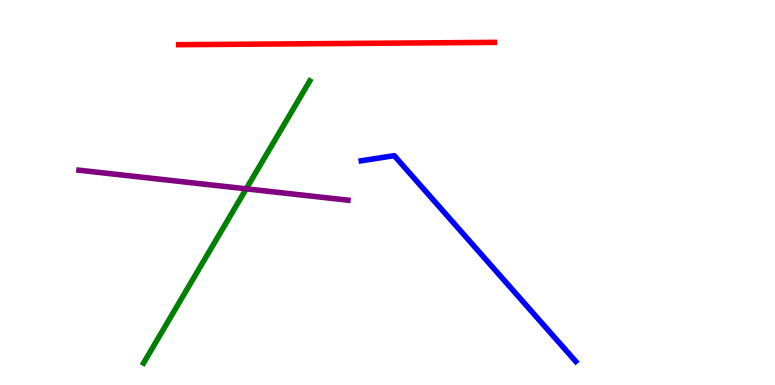[{'lines': ['blue', 'red'], 'intersections': []}, {'lines': ['green', 'red'], 'intersections': []}, {'lines': ['purple', 'red'], 'intersections': []}, {'lines': ['blue', 'green'], 'intersections': []}, {'lines': ['blue', 'purple'], 'intersections': []}, {'lines': ['green', 'purple'], 'intersections': [{'x': 3.18, 'y': 5.1}]}]